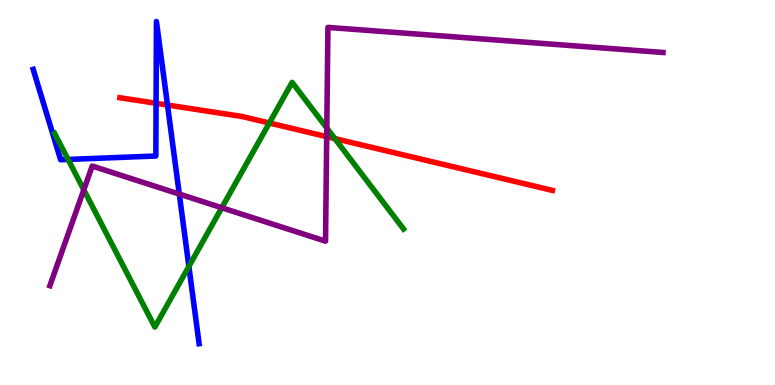[{'lines': ['blue', 'red'], 'intersections': [{'x': 2.01, 'y': 7.32}, {'x': 2.16, 'y': 7.27}]}, {'lines': ['green', 'red'], 'intersections': [{'x': 3.48, 'y': 6.81}, {'x': 4.32, 'y': 6.4}]}, {'lines': ['purple', 'red'], 'intersections': [{'x': 4.22, 'y': 6.45}]}, {'lines': ['blue', 'green'], 'intersections': [{'x': 0.878, 'y': 5.86}, {'x': 2.44, 'y': 3.08}]}, {'lines': ['blue', 'purple'], 'intersections': [{'x': 2.31, 'y': 4.96}]}, {'lines': ['green', 'purple'], 'intersections': [{'x': 1.08, 'y': 5.07}, {'x': 2.86, 'y': 4.6}, {'x': 4.22, 'y': 6.67}]}]